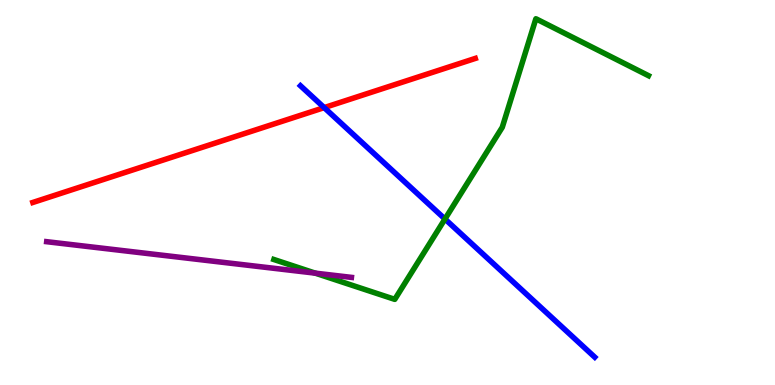[{'lines': ['blue', 'red'], 'intersections': [{'x': 4.18, 'y': 7.2}]}, {'lines': ['green', 'red'], 'intersections': []}, {'lines': ['purple', 'red'], 'intersections': []}, {'lines': ['blue', 'green'], 'intersections': [{'x': 5.74, 'y': 4.31}]}, {'lines': ['blue', 'purple'], 'intersections': []}, {'lines': ['green', 'purple'], 'intersections': [{'x': 4.07, 'y': 2.91}]}]